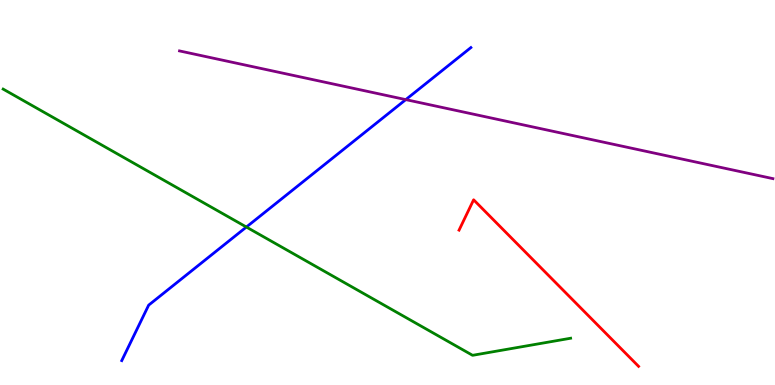[{'lines': ['blue', 'red'], 'intersections': []}, {'lines': ['green', 'red'], 'intersections': []}, {'lines': ['purple', 'red'], 'intersections': []}, {'lines': ['blue', 'green'], 'intersections': [{'x': 3.18, 'y': 4.1}]}, {'lines': ['blue', 'purple'], 'intersections': [{'x': 5.24, 'y': 7.41}]}, {'lines': ['green', 'purple'], 'intersections': []}]